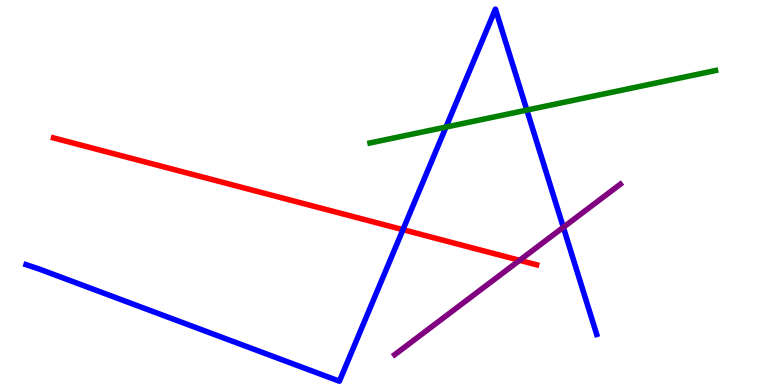[{'lines': ['blue', 'red'], 'intersections': [{'x': 5.2, 'y': 4.03}]}, {'lines': ['green', 'red'], 'intersections': []}, {'lines': ['purple', 'red'], 'intersections': [{'x': 6.7, 'y': 3.24}]}, {'lines': ['blue', 'green'], 'intersections': [{'x': 5.75, 'y': 6.7}, {'x': 6.8, 'y': 7.14}]}, {'lines': ['blue', 'purple'], 'intersections': [{'x': 7.27, 'y': 4.1}]}, {'lines': ['green', 'purple'], 'intersections': []}]